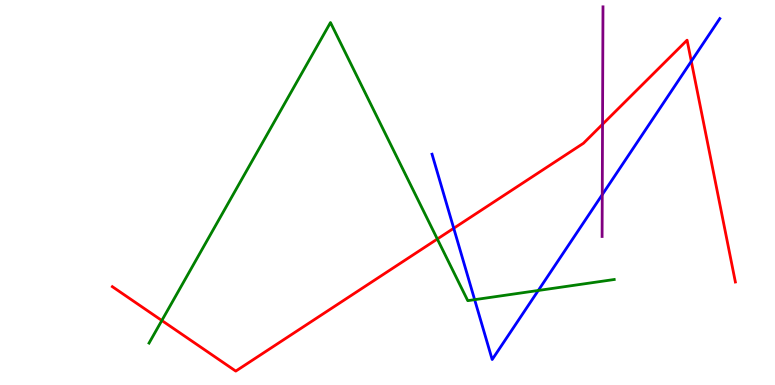[{'lines': ['blue', 'red'], 'intersections': [{'x': 5.85, 'y': 4.07}, {'x': 8.92, 'y': 8.41}]}, {'lines': ['green', 'red'], 'intersections': [{'x': 2.09, 'y': 1.68}, {'x': 5.64, 'y': 3.79}]}, {'lines': ['purple', 'red'], 'intersections': [{'x': 7.77, 'y': 6.77}]}, {'lines': ['blue', 'green'], 'intersections': [{'x': 6.12, 'y': 2.22}, {'x': 6.95, 'y': 2.46}]}, {'lines': ['blue', 'purple'], 'intersections': [{'x': 7.77, 'y': 4.94}]}, {'lines': ['green', 'purple'], 'intersections': []}]